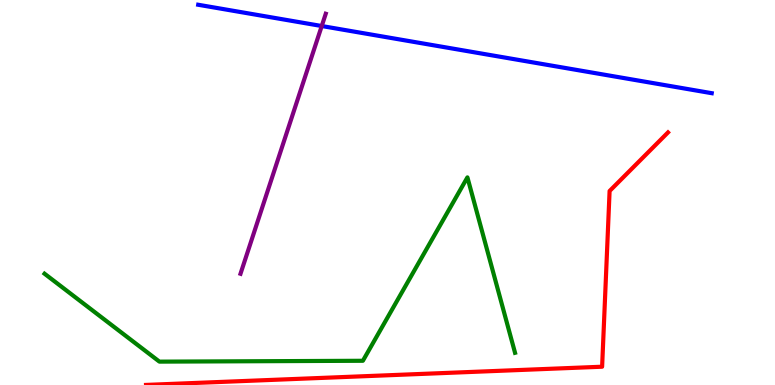[{'lines': ['blue', 'red'], 'intersections': []}, {'lines': ['green', 'red'], 'intersections': []}, {'lines': ['purple', 'red'], 'intersections': []}, {'lines': ['blue', 'green'], 'intersections': []}, {'lines': ['blue', 'purple'], 'intersections': [{'x': 4.15, 'y': 9.32}]}, {'lines': ['green', 'purple'], 'intersections': []}]